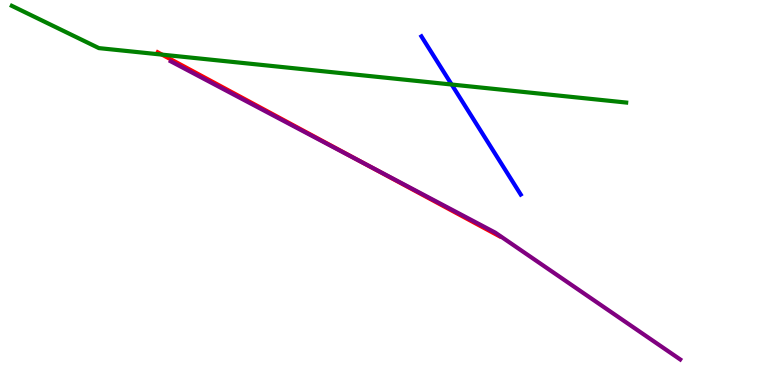[{'lines': ['blue', 'red'], 'intersections': []}, {'lines': ['green', 'red'], 'intersections': [{'x': 2.09, 'y': 8.58}]}, {'lines': ['purple', 'red'], 'intersections': [{'x': 4.7, 'y': 5.76}]}, {'lines': ['blue', 'green'], 'intersections': [{'x': 5.83, 'y': 7.8}]}, {'lines': ['blue', 'purple'], 'intersections': []}, {'lines': ['green', 'purple'], 'intersections': []}]